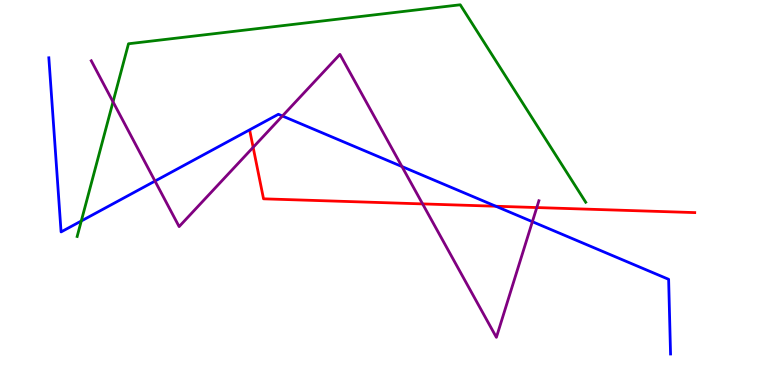[{'lines': ['blue', 'red'], 'intersections': [{'x': 6.4, 'y': 4.64}]}, {'lines': ['green', 'red'], 'intersections': []}, {'lines': ['purple', 'red'], 'intersections': [{'x': 3.27, 'y': 6.17}, {'x': 5.45, 'y': 4.7}, {'x': 6.93, 'y': 4.61}]}, {'lines': ['blue', 'green'], 'intersections': [{'x': 1.05, 'y': 4.26}]}, {'lines': ['blue', 'purple'], 'intersections': [{'x': 2.0, 'y': 5.3}, {'x': 3.64, 'y': 6.99}, {'x': 5.19, 'y': 5.67}, {'x': 6.87, 'y': 4.24}]}, {'lines': ['green', 'purple'], 'intersections': [{'x': 1.46, 'y': 7.35}]}]